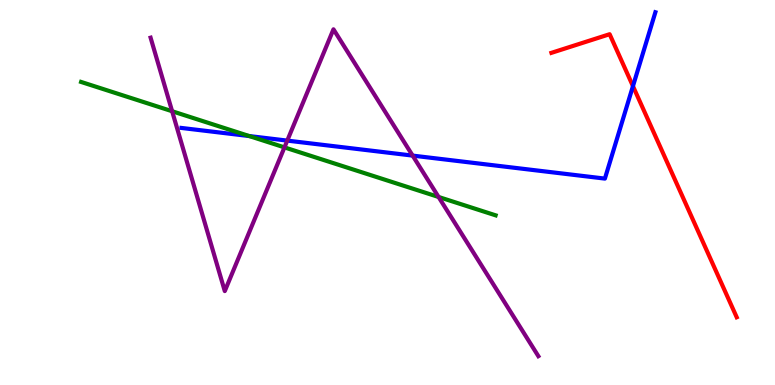[{'lines': ['blue', 'red'], 'intersections': [{'x': 8.17, 'y': 7.76}]}, {'lines': ['green', 'red'], 'intersections': []}, {'lines': ['purple', 'red'], 'intersections': []}, {'lines': ['blue', 'green'], 'intersections': [{'x': 3.22, 'y': 6.47}]}, {'lines': ['blue', 'purple'], 'intersections': [{'x': 3.71, 'y': 6.35}, {'x': 5.32, 'y': 5.96}]}, {'lines': ['green', 'purple'], 'intersections': [{'x': 2.22, 'y': 7.11}, {'x': 3.67, 'y': 6.17}, {'x': 5.66, 'y': 4.88}]}]